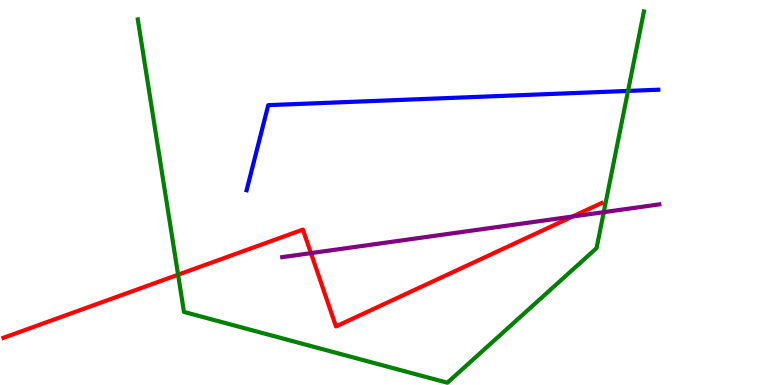[{'lines': ['blue', 'red'], 'intersections': []}, {'lines': ['green', 'red'], 'intersections': [{'x': 2.3, 'y': 2.86}]}, {'lines': ['purple', 'red'], 'intersections': [{'x': 4.01, 'y': 3.43}, {'x': 7.39, 'y': 4.38}]}, {'lines': ['blue', 'green'], 'intersections': [{'x': 8.1, 'y': 7.64}]}, {'lines': ['blue', 'purple'], 'intersections': []}, {'lines': ['green', 'purple'], 'intersections': [{'x': 7.79, 'y': 4.49}]}]